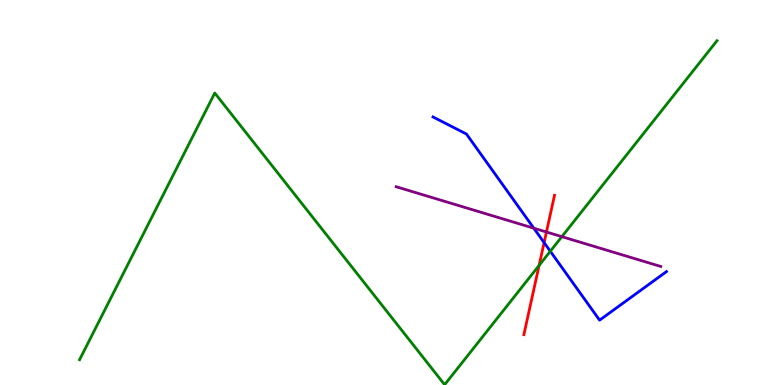[{'lines': ['blue', 'red'], 'intersections': [{'x': 7.02, 'y': 3.7}]}, {'lines': ['green', 'red'], 'intersections': [{'x': 6.96, 'y': 3.11}]}, {'lines': ['purple', 'red'], 'intersections': [{'x': 7.05, 'y': 3.97}]}, {'lines': ['blue', 'green'], 'intersections': [{'x': 7.1, 'y': 3.47}]}, {'lines': ['blue', 'purple'], 'intersections': [{'x': 6.89, 'y': 4.07}]}, {'lines': ['green', 'purple'], 'intersections': [{'x': 7.25, 'y': 3.85}]}]